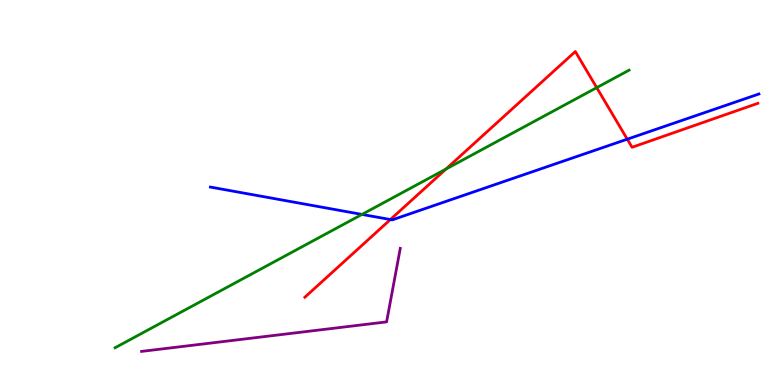[{'lines': ['blue', 'red'], 'intersections': [{'x': 5.04, 'y': 4.3}, {'x': 8.09, 'y': 6.38}]}, {'lines': ['green', 'red'], 'intersections': [{'x': 5.75, 'y': 5.61}, {'x': 7.7, 'y': 7.72}]}, {'lines': ['purple', 'red'], 'intersections': []}, {'lines': ['blue', 'green'], 'intersections': [{'x': 4.67, 'y': 4.43}]}, {'lines': ['blue', 'purple'], 'intersections': []}, {'lines': ['green', 'purple'], 'intersections': []}]